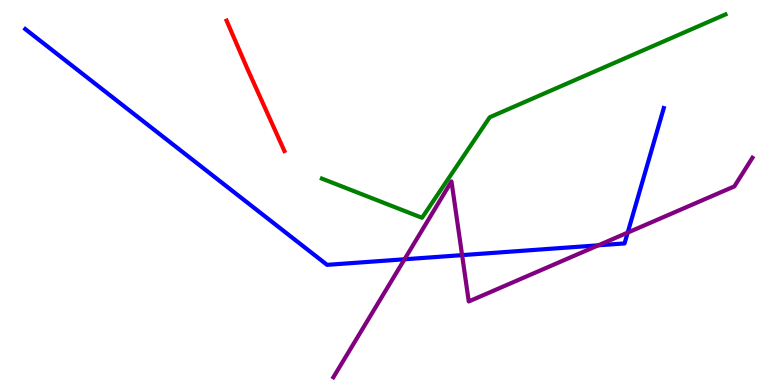[{'lines': ['blue', 'red'], 'intersections': []}, {'lines': ['green', 'red'], 'intersections': []}, {'lines': ['purple', 'red'], 'intersections': []}, {'lines': ['blue', 'green'], 'intersections': []}, {'lines': ['blue', 'purple'], 'intersections': [{'x': 5.22, 'y': 3.27}, {'x': 5.96, 'y': 3.37}, {'x': 7.72, 'y': 3.63}, {'x': 8.1, 'y': 3.96}]}, {'lines': ['green', 'purple'], 'intersections': []}]